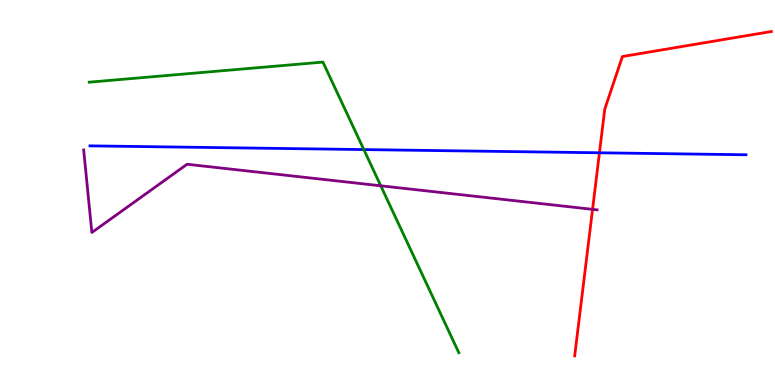[{'lines': ['blue', 'red'], 'intersections': [{'x': 7.73, 'y': 6.03}]}, {'lines': ['green', 'red'], 'intersections': []}, {'lines': ['purple', 'red'], 'intersections': [{'x': 7.65, 'y': 4.56}]}, {'lines': ['blue', 'green'], 'intersections': [{'x': 4.69, 'y': 6.11}]}, {'lines': ['blue', 'purple'], 'intersections': []}, {'lines': ['green', 'purple'], 'intersections': [{'x': 4.91, 'y': 5.17}]}]